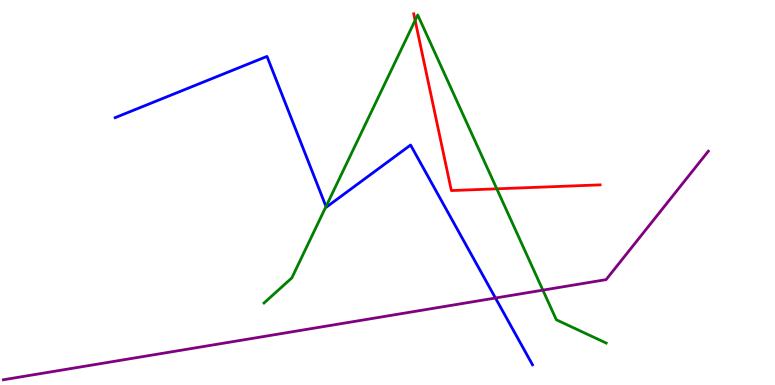[{'lines': ['blue', 'red'], 'intersections': []}, {'lines': ['green', 'red'], 'intersections': [{'x': 5.36, 'y': 9.47}, {'x': 6.41, 'y': 5.1}]}, {'lines': ['purple', 'red'], 'intersections': []}, {'lines': ['blue', 'green'], 'intersections': [{'x': 4.21, 'y': 4.64}]}, {'lines': ['blue', 'purple'], 'intersections': [{'x': 6.39, 'y': 2.26}]}, {'lines': ['green', 'purple'], 'intersections': [{'x': 7.0, 'y': 2.46}]}]